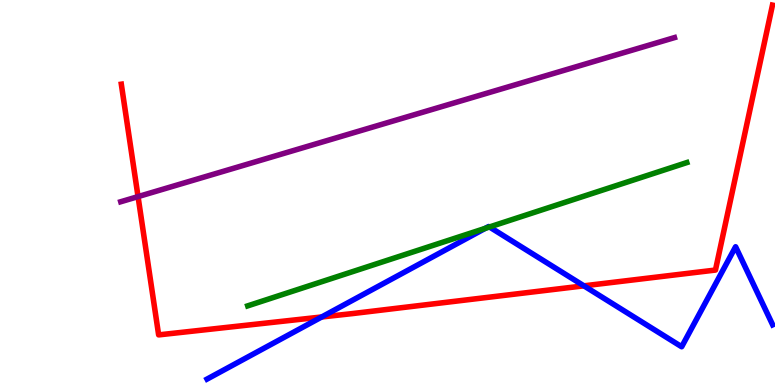[{'lines': ['blue', 'red'], 'intersections': [{'x': 4.15, 'y': 1.77}, {'x': 7.53, 'y': 2.58}]}, {'lines': ['green', 'red'], 'intersections': []}, {'lines': ['purple', 'red'], 'intersections': [{'x': 1.78, 'y': 4.89}]}, {'lines': ['blue', 'green'], 'intersections': [{'x': 6.26, 'y': 4.07}, {'x': 6.32, 'y': 4.1}]}, {'lines': ['blue', 'purple'], 'intersections': []}, {'lines': ['green', 'purple'], 'intersections': []}]